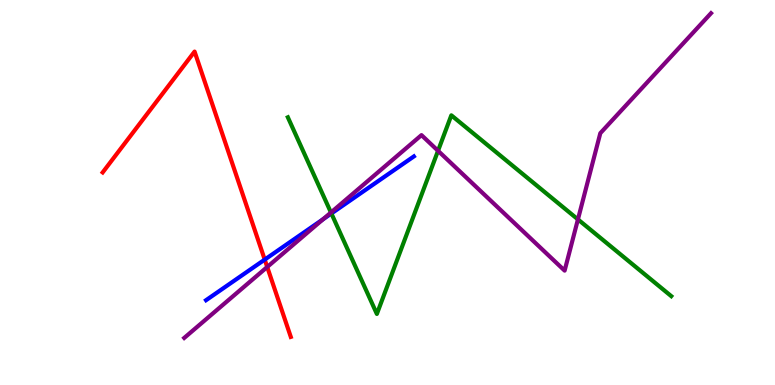[{'lines': ['blue', 'red'], 'intersections': [{'x': 3.42, 'y': 3.26}]}, {'lines': ['green', 'red'], 'intersections': []}, {'lines': ['purple', 'red'], 'intersections': [{'x': 3.45, 'y': 3.07}]}, {'lines': ['blue', 'green'], 'intersections': [{'x': 4.28, 'y': 4.46}]}, {'lines': ['blue', 'purple'], 'intersections': [{'x': 4.17, 'y': 4.31}]}, {'lines': ['green', 'purple'], 'intersections': [{'x': 4.27, 'y': 4.48}, {'x': 5.65, 'y': 6.08}, {'x': 7.46, 'y': 4.3}]}]